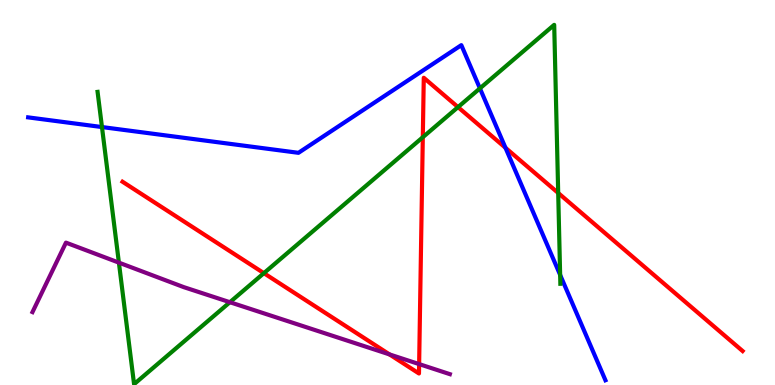[{'lines': ['blue', 'red'], 'intersections': [{'x': 6.52, 'y': 6.16}]}, {'lines': ['green', 'red'], 'intersections': [{'x': 3.4, 'y': 2.9}, {'x': 5.46, 'y': 6.44}, {'x': 5.91, 'y': 7.22}, {'x': 7.2, 'y': 4.99}]}, {'lines': ['purple', 'red'], 'intersections': [{'x': 5.03, 'y': 0.795}, {'x': 5.41, 'y': 0.543}]}, {'lines': ['blue', 'green'], 'intersections': [{'x': 1.32, 'y': 6.7}, {'x': 6.19, 'y': 7.7}, {'x': 7.23, 'y': 2.86}]}, {'lines': ['blue', 'purple'], 'intersections': []}, {'lines': ['green', 'purple'], 'intersections': [{'x': 1.53, 'y': 3.18}, {'x': 2.97, 'y': 2.15}]}]